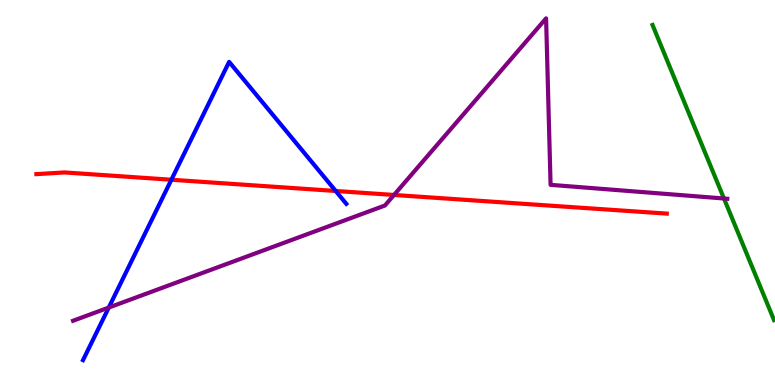[{'lines': ['blue', 'red'], 'intersections': [{'x': 2.21, 'y': 5.33}, {'x': 4.33, 'y': 5.04}]}, {'lines': ['green', 'red'], 'intersections': []}, {'lines': ['purple', 'red'], 'intersections': [{'x': 5.08, 'y': 4.94}]}, {'lines': ['blue', 'green'], 'intersections': []}, {'lines': ['blue', 'purple'], 'intersections': [{'x': 1.4, 'y': 2.01}]}, {'lines': ['green', 'purple'], 'intersections': [{'x': 9.34, 'y': 4.84}]}]